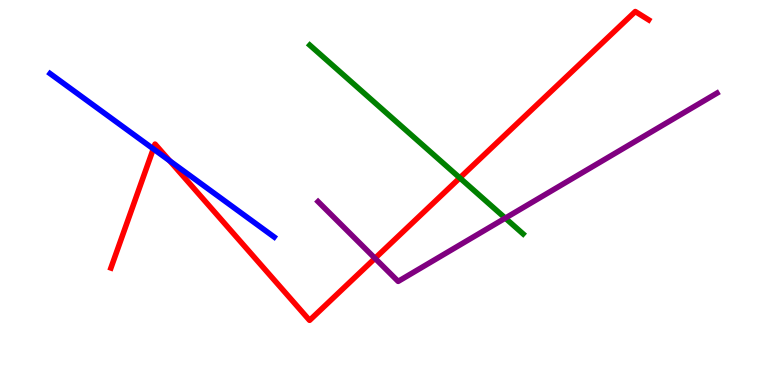[{'lines': ['blue', 'red'], 'intersections': [{'x': 1.98, 'y': 6.13}, {'x': 2.19, 'y': 5.82}]}, {'lines': ['green', 'red'], 'intersections': [{'x': 5.93, 'y': 5.38}]}, {'lines': ['purple', 'red'], 'intersections': [{'x': 4.84, 'y': 3.29}]}, {'lines': ['blue', 'green'], 'intersections': []}, {'lines': ['blue', 'purple'], 'intersections': []}, {'lines': ['green', 'purple'], 'intersections': [{'x': 6.52, 'y': 4.33}]}]